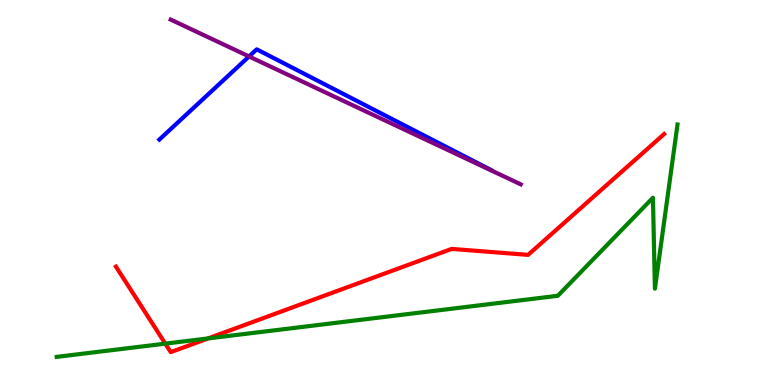[{'lines': ['blue', 'red'], 'intersections': []}, {'lines': ['green', 'red'], 'intersections': [{'x': 2.13, 'y': 1.07}, {'x': 2.68, 'y': 1.21}]}, {'lines': ['purple', 'red'], 'intersections': []}, {'lines': ['blue', 'green'], 'intersections': []}, {'lines': ['blue', 'purple'], 'intersections': [{'x': 3.21, 'y': 8.53}]}, {'lines': ['green', 'purple'], 'intersections': []}]